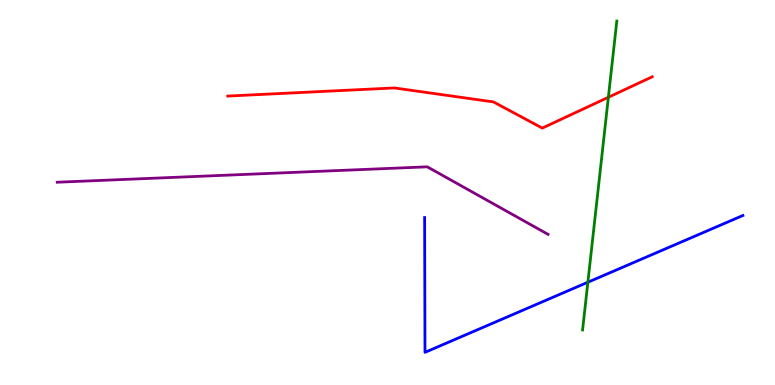[{'lines': ['blue', 'red'], 'intersections': []}, {'lines': ['green', 'red'], 'intersections': [{'x': 7.85, 'y': 7.47}]}, {'lines': ['purple', 'red'], 'intersections': []}, {'lines': ['blue', 'green'], 'intersections': [{'x': 7.59, 'y': 2.67}]}, {'lines': ['blue', 'purple'], 'intersections': []}, {'lines': ['green', 'purple'], 'intersections': []}]